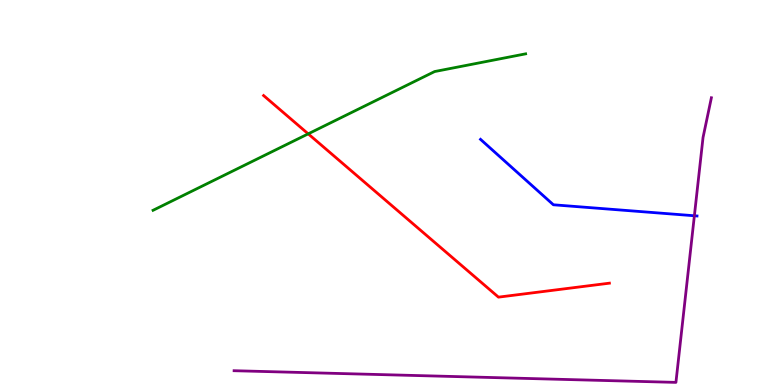[{'lines': ['blue', 'red'], 'intersections': []}, {'lines': ['green', 'red'], 'intersections': [{'x': 3.98, 'y': 6.52}]}, {'lines': ['purple', 'red'], 'intersections': []}, {'lines': ['blue', 'green'], 'intersections': []}, {'lines': ['blue', 'purple'], 'intersections': [{'x': 8.96, 'y': 4.4}]}, {'lines': ['green', 'purple'], 'intersections': []}]